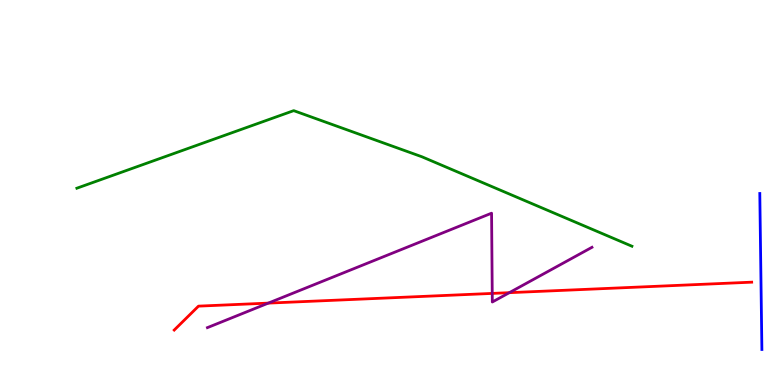[{'lines': ['blue', 'red'], 'intersections': []}, {'lines': ['green', 'red'], 'intersections': []}, {'lines': ['purple', 'red'], 'intersections': [{'x': 3.46, 'y': 2.13}, {'x': 6.35, 'y': 2.38}, {'x': 6.57, 'y': 2.4}]}, {'lines': ['blue', 'green'], 'intersections': []}, {'lines': ['blue', 'purple'], 'intersections': []}, {'lines': ['green', 'purple'], 'intersections': []}]